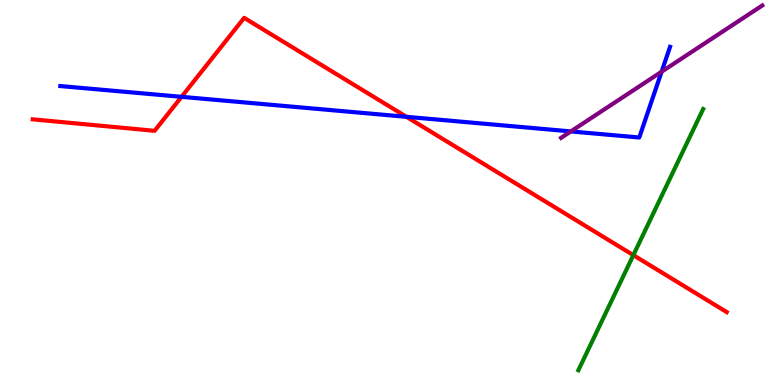[{'lines': ['blue', 'red'], 'intersections': [{'x': 2.34, 'y': 7.48}, {'x': 5.24, 'y': 6.97}]}, {'lines': ['green', 'red'], 'intersections': [{'x': 8.17, 'y': 3.37}]}, {'lines': ['purple', 'red'], 'intersections': []}, {'lines': ['blue', 'green'], 'intersections': []}, {'lines': ['blue', 'purple'], 'intersections': [{'x': 7.37, 'y': 6.59}, {'x': 8.54, 'y': 8.14}]}, {'lines': ['green', 'purple'], 'intersections': []}]